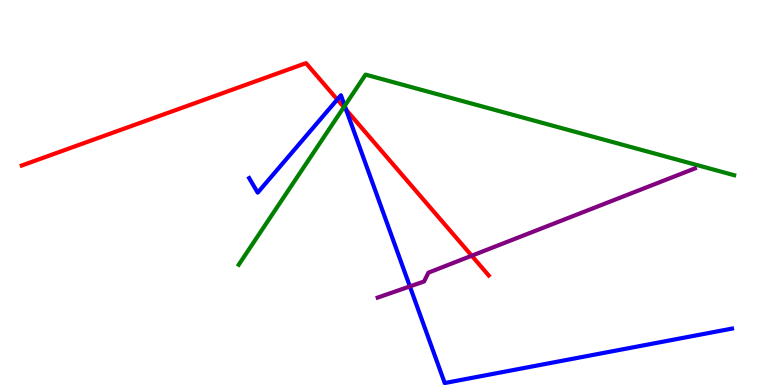[{'lines': ['blue', 'red'], 'intersections': [{'x': 4.35, 'y': 7.42}, {'x': 4.47, 'y': 7.15}]}, {'lines': ['green', 'red'], 'intersections': [{'x': 4.44, 'y': 7.22}]}, {'lines': ['purple', 'red'], 'intersections': [{'x': 6.09, 'y': 3.36}]}, {'lines': ['blue', 'green'], 'intersections': [{'x': 4.45, 'y': 7.25}]}, {'lines': ['blue', 'purple'], 'intersections': [{'x': 5.29, 'y': 2.56}]}, {'lines': ['green', 'purple'], 'intersections': []}]